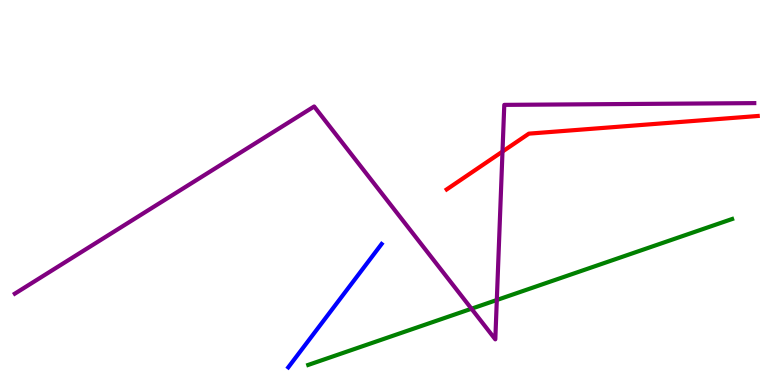[{'lines': ['blue', 'red'], 'intersections': []}, {'lines': ['green', 'red'], 'intersections': []}, {'lines': ['purple', 'red'], 'intersections': [{'x': 6.48, 'y': 6.06}]}, {'lines': ['blue', 'green'], 'intersections': []}, {'lines': ['blue', 'purple'], 'intersections': []}, {'lines': ['green', 'purple'], 'intersections': [{'x': 6.08, 'y': 1.98}, {'x': 6.41, 'y': 2.21}]}]